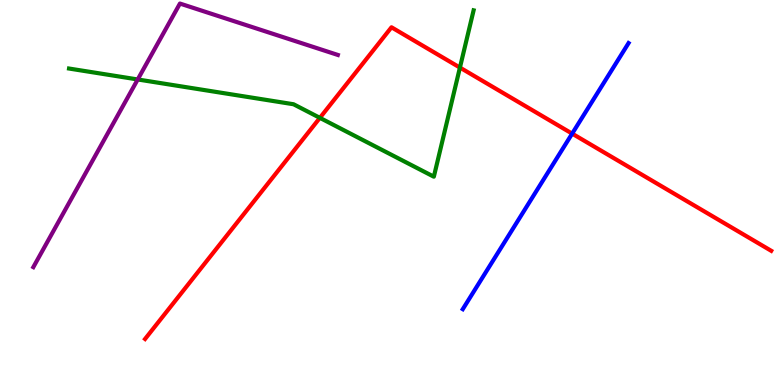[{'lines': ['blue', 'red'], 'intersections': [{'x': 7.38, 'y': 6.53}]}, {'lines': ['green', 'red'], 'intersections': [{'x': 4.13, 'y': 6.94}, {'x': 5.93, 'y': 8.24}]}, {'lines': ['purple', 'red'], 'intersections': []}, {'lines': ['blue', 'green'], 'intersections': []}, {'lines': ['blue', 'purple'], 'intersections': []}, {'lines': ['green', 'purple'], 'intersections': [{'x': 1.78, 'y': 7.94}]}]